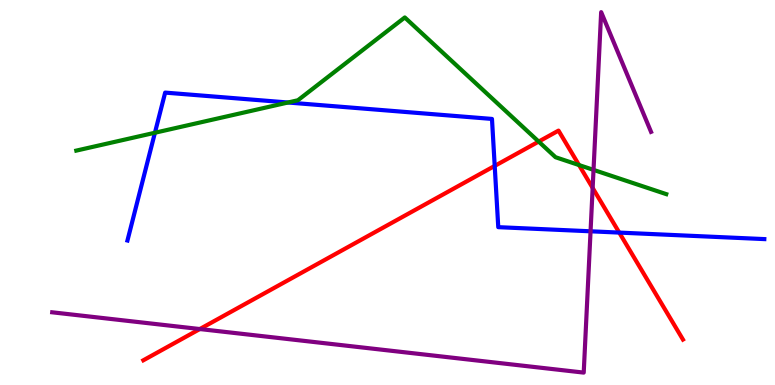[{'lines': ['blue', 'red'], 'intersections': [{'x': 6.38, 'y': 5.69}, {'x': 7.99, 'y': 3.96}]}, {'lines': ['green', 'red'], 'intersections': [{'x': 6.95, 'y': 6.32}, {'x': 7.47, 'y': 5.71}]}, {'lines': ['purple', 'red'], 'intersections': [{'x': 2.58, 'y': 1.45}, {'x': 7.65, 'y': 5.12}]}, {'lines': ['blue', 'green'], 'intersections': [{'x': 2.0, 'y': 6.55}, {'x': 3.72, 'y': 7.34}]}, {'lines': ['blue', 'purple'], 'intersections': [{'x': 7.62, 'y': 3.99}]}, {'lines': ['green', 'purple'], 'intersections': [{'x': 7.66, 'y': 5.59}]}]